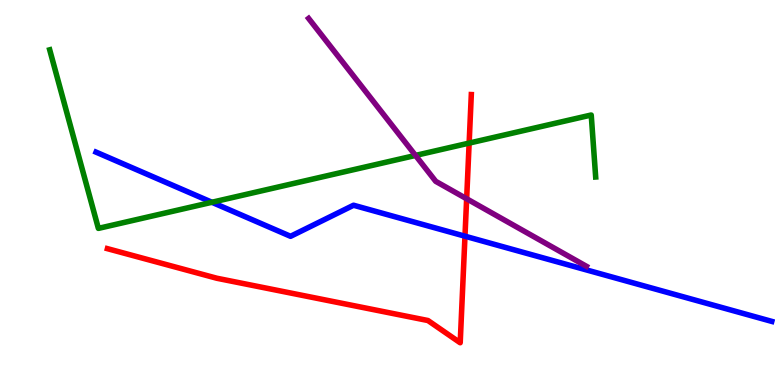[{'lines': ['blue', 'red'], 'intersections': [{'x': 6.0, 'y': 3.87}]}, {'lines': ['green', 'red'], 'intersections': [{'x': 6.05, 'y': 6.28}]}, {'lines': ['purple', 'red'], 'intersections': [{'x': 6.02, 'y': 4.84}]}, {'lines': ['blue', 'green'], 'intersections': [{'x': 2.73, 'y': 4.75}]}, {'lines': ['blue', 'purple'], 'intersections': []}, {'lines': ['green', 'purple'], 'intersections': [{'x': 5.36, 'y': 5.96}]}]